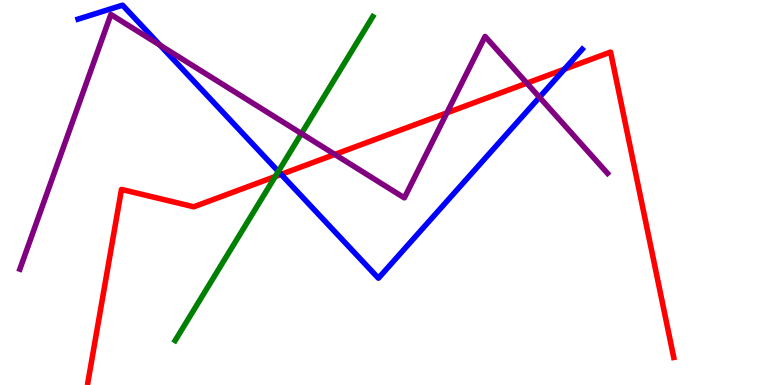[{'lines': ['blue', 'red'], 'intersections': [{'x': 3.63, 'y': 5.47}, {'x': 7.28, 'y': 8.2}]}, {'lines': ['green', 'red'], 'intersections': [{'x': 3.55, 'y': 5.41}]}, {'lines': ['purple', 'red'], 'intersections': [{'x': 4.32, 'y': 5.99}, {'x': 5.77, 'y': 7.07}, {'x': 6.8, 'y': 7.84}]}, {'lines': ['blue', 'green'], 'intersections': [{'x': 3.59, 'y': 5.55}]}, {'lines': ['blue', 'purple'], 'intersections': [{'x': 2.07, 'y': 8.82}, {'x': 6.96, 'y': 7.47}]}, {'lines': ['green', 'purple'], 'intersections': [{'x': 3.89, 'y': 6.53}]}]